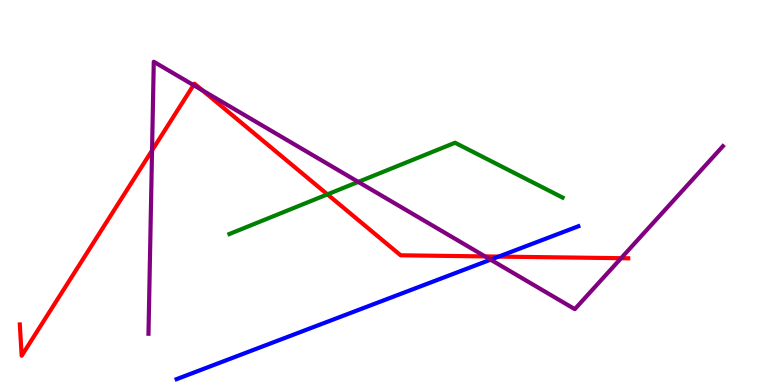[{'lines': ['blue', 'red'], 'intersections': [{'x': 6.43, 'y': 3.34}]}, {'lines': ['green', 'red'], 'intersections': [{'x': 4.22, 'y': 4.95}]}, {'lines': ['purple', 'red'], 'intersections': [{'x': 1.96, 'y': 6.09}, {'x': 2.5, 'y': 7.79}, {'x': 2.61, 'y': 7.65}, {'x': 6.26, 'y': 3.34}, {'x': 8.01, 'y': 3.29}]}, {'lines': ['blue', 'green'], 'intersections': []}, {'lines': ['blue', 'purple'], 'intersections': [{'x': 6.33, 'y': 3.26}]}, {'lines': ['green', 'purple'], 'intersections': [{'x': 4.62, 'y': 5.28}]}]